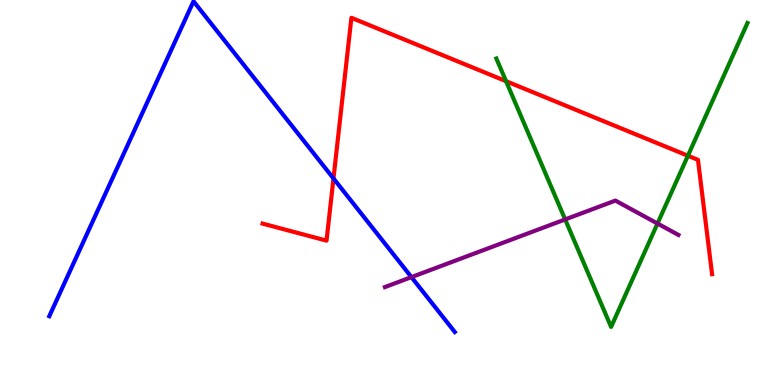[{'lines': ['blue', 'red'], 'intersections': [{'x': 4.3, 'y': 5.37}]}, {'lines': ['green', 'red'], 'intersections': [{'x': 6.53, 'y': 7.89}, {'x': 8.88, 'y': 5.95}]}, {'lines': ['purple', 'red'], 'intersections': []}, {'lines': ['blue', 'green'], 'intersections': []}, {'lines': ['blue', 'purple'], 'intersections': [{'x': 5.31, 'y': 2.8}]}, {'lines': ['green', 'purple'], 'intersections': [{'x': 7.29, 'y': 4.3}, {'x': 8.48, 'y': 4.19}]}]